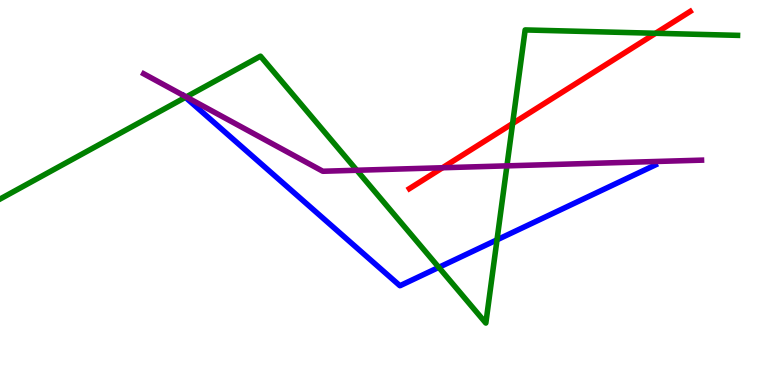[{'lines': ['blue', 'red'], 'intersections': []}, {'lines': ['green', 'red'], 'intersections': [{'x': 6.61, 'y': 6.79}, {'x': 8.46, 'y': 9.14}]}, {'lines': ['purple', 'red'], 'intersections': [{'x': 5.71, 'y': 5.64}]}, {'lines': ['blue', 'green'], 'intersections': [{'x': 2.39, 'y': 7.47}, {'x': 5.66, 'y': 3.06}, {'x': 6.41, 'y': 3.77}]}, {'lines': ['blue', 'purple'], 'intersections': []}, {'lines': ['green', 'purple'], 'intersections': [{'x': 2.4, 'y': 7.48}, {'x': 4.6, 'y': 5.58}, {'x': 6.54, 'y': 5.69}]}]